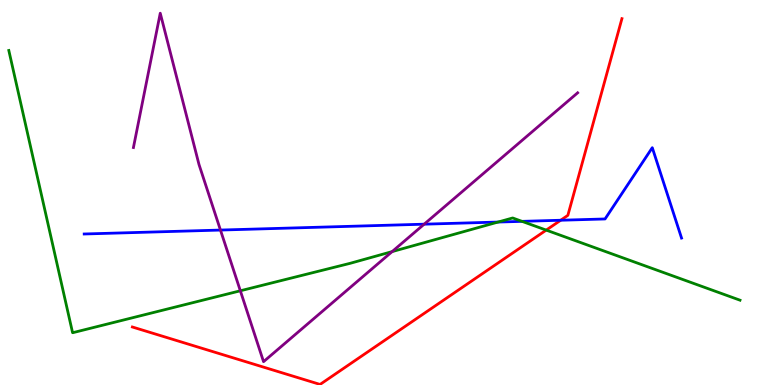[{'lines': ['blue', 'red'], 'intersections': [{'x': 7.23, 'y': 4.28}]}, {'lines': ['green', 'red'], 'intersections': [{'x': 7.05, 'y': 4.02}]}, {'lines': ['purple', 'red'], 'intersections': []}, {'lines': ['blue', 'green'], 'intersections': [{'x': 6.43, 'y': 4.23}, {'x': 6.74, 'y': 4.25}]}, {'lines': ['blue', 'purple'], 'intersections': [{'x': 2.84, 'y': 4.02}, {'x': 5.47, 'y': 4.18}]}, {'lines': ['green', 'purple'], 'intersections': [{'x': 3.1, 'y': 2.45}, {'x': 5.06, 'y': 3.46}]}]